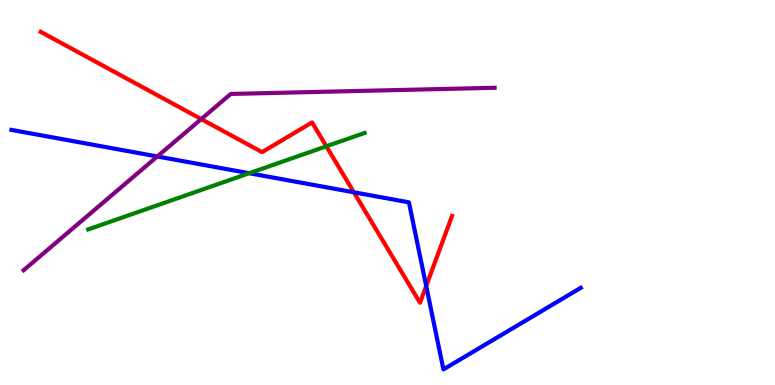[{'lines': ['blue', 'red'], 'intersections': [{'x': 4.57, 'y': 5.01}, {'x': 5.5, 'y': 2.57}]}, {'lines': ['green', 'red'], 'intersections': [{'x': 4.21, 'y': 6.2}]}, {'lines': ['purple', 'red'], 'intersections': [{'x': 2.6, 'y': 6.91}]}, {'lines': ['blue', 'green'], 'intersections': [{'x': 3.22, 'y': 5.5}]}, {'lines': ['blue', 'purple'], 'intersections': [{'x': 2.03, 'y': 5.94}]}, {'lines': ['green', 'purple'], 'intersections': []}]